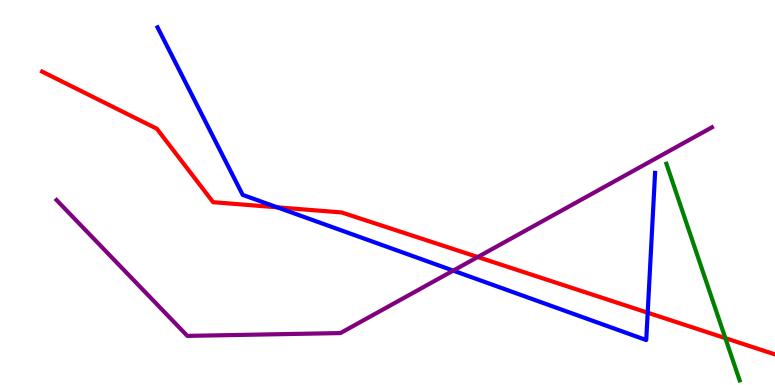[{'lines': ['blue', 'red'], 'intersections': [{'x': 3.58, 'y': 4.62}, {'x': 8.36, 'y': 1.88}]}, {'lines': ['green', 'red'], 'intersections': [{'x': 9.36, 'y': 1.22}]}, {'lines': ['purple', 'red'], 'intersections': [{'x': 6.16, 'y': 3.32}]}, {'lines': ['blue', 'green'], 'intersections': []}, {'lines': ['blue', 'purple'], 'intersections': [{'x': 5.85, 'y': 2.97}]}, {'lines': ['green', 'purple'], 'intersections': []}]